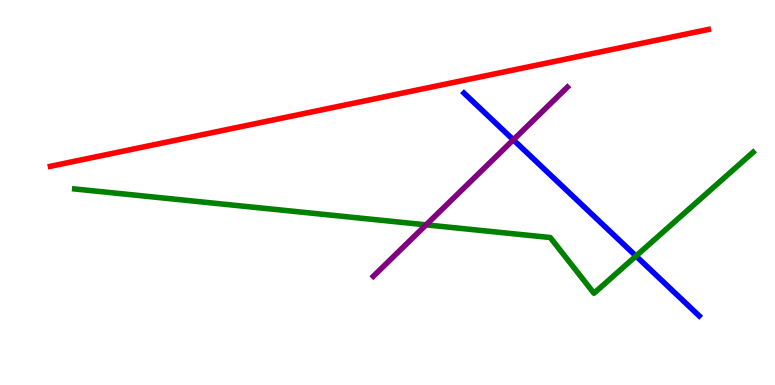[{'lines': ['blue', 'red'], 'intersections': []}, {'lines': ['green', 'red'], 'intersections': []}, {'lines': ['purple', 'red'], 'intersections': []}, {'lines': ['blue', 'green'], 'intersections': [{'x': 8.21, 'y': 3.35}]}, {'lines': ['blue', 'purple'], 'intersections': [{'x': 6.62, 'y': 6.37}]}, {'lines': ['green', 'purple'], 'intersections': [{'x': 5.5, 'y': 4.16}]}]